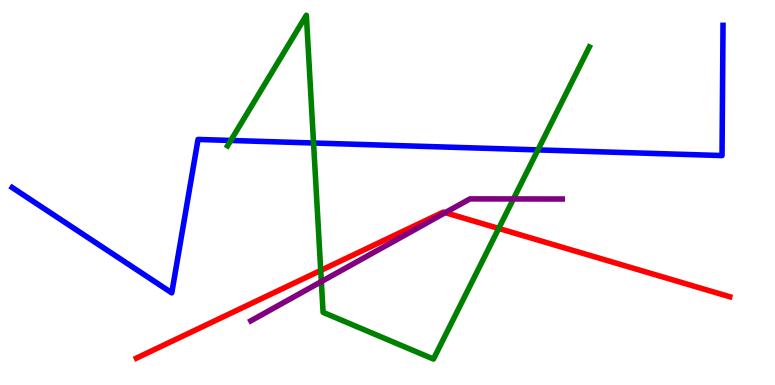[{'lines': ['blue', 'red'], 'intersections': []}, {'lines': ['green', 'red'], 'intersections': [{'x': 4.14, 'y': 2.98}, {'x': 6.43, 'y': 4.07}]}, {'lines': ['purple', 'red'], 'intersections': [{'x': 5.74, 'y': 4.48}]}, {'lines': ['blue', 'green'], 'intersections': [{'x': 2.98, 'y': 6.35}, {'x': 4.05, 'y': 6.29}, {'x': 6.94, 'y': 6.11}]}, {'lines': ['blue', 'purple'], 'intersections': []}, {'lines': ['green', 'purple'], 'intersections': [{'x': 4.15, 'y': 2.69}, {'x': 6.62, 'y': 4.83}]}]